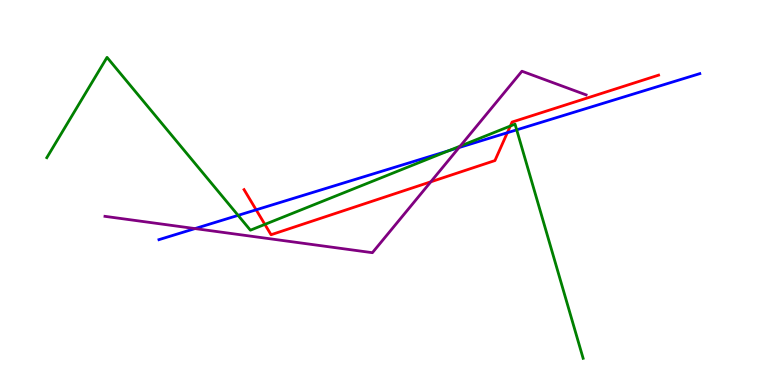[{'lines': ['blue', 'red'], 'intersections': [{'x': 3.31, 'y': 4.55}, {'x': 6.55, 'y': 6.55}]}, {'lines': ['green', 'red'], 'intersections': [{'x': 3.42, 'y': 4.17}, {'x': 6.58, 'y': 6.73}]}, {'lines': ['purple', 'red'], 'intersections': [{'x': 5.56, 'y': 5.28}]}, {'lines': ['blue', 'green'], 'intersections': [{'x': 3.07, 'y': 4.41}, {'x': 5.79, 'y': 6.09}, {'x': 6.67, 'y': 6.63}]}, {'lines': ['blue', 'purple'], 'intersections': [{'x': 2.52, 'y': 4.06}, {'x': 5.92, 'y': 6.17}]}, {'lines': ['green', 'purple'], 'intersections': [{'x': 5.94, 'y': 6.21}]}]